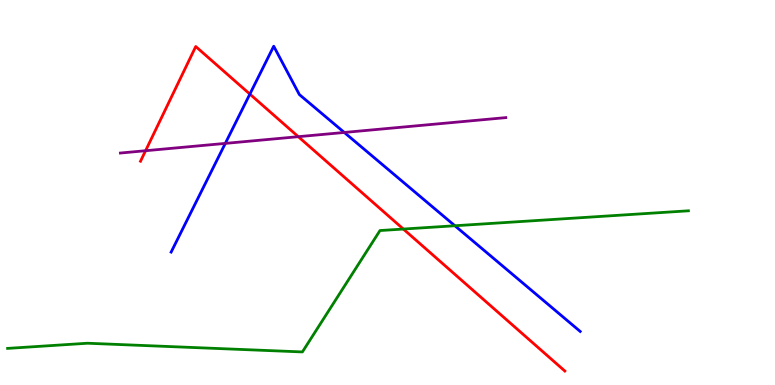[{'lines': ['blue', 'red'], 'intersections': [{'x': 3.22, 'y': 7.56}]}, {'lines': ['green', 'red'], 'intersections': [{'x': 5.2, 'y': 4.05}]}, {'lines': ['purple', 'red'], 'intersections': [{'x': 1.88, 'y': 6.09}, {'x': 3.85, 'y': 6.45}]}, {'lines': ['blue', 'green'], 'intersections': [{'x': 5.87, 'y': 4.14}]}, {'lines': ['blue', 'purple'], 'intersections': [{'x': 2.91, 'y': 6.28}, {'x': 4.44, 'y': 6.56}]}, {'lines': ['green', 'purple'], 'intersections': []}]